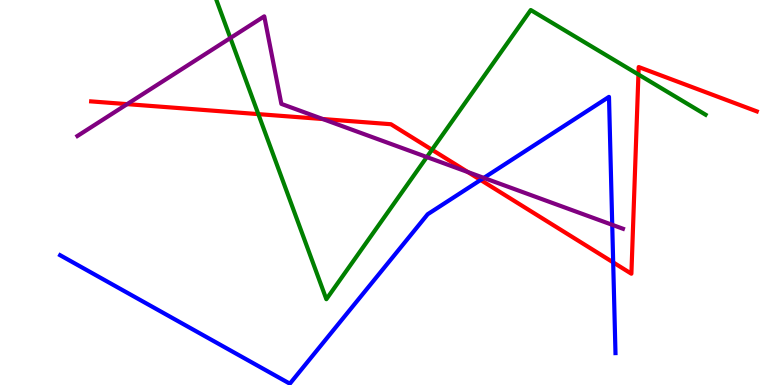[{'lines': ['blue', 'red'], 'intersections': [{'x': 6.2, 'y': 5.33}, {'x': 7.91, 'y': 3.18}]}, {'lines': ['green', 'red'], 'intersections': [{'x': 3.33, 'y': 7.04}, {'x': 5.57, 'y': 6.11}, {'x': 8.24, 'y': 8.06}]}, {'lines': ['purple', 'red'], 'intersections': [{'x': 1.64, 'y': 7.3}, {'x': 4.16, 'y': 6.91}, {'x': 6.04, 'y': 5.53}]}, {'lines': ['blue', 'green'], 'intersections': []}, {'lines': ['blue', 'purple'], 'intersections': [{'x': 6.24, 'y': 5.38}, {'x': 7.9, 'y': 4.16}]}, {'lines': ['green', 'purple'], 'intersections': [{'x': 2.97, 'y': 9.01}, {'x': 5.51, 'y': 5.92}]}]